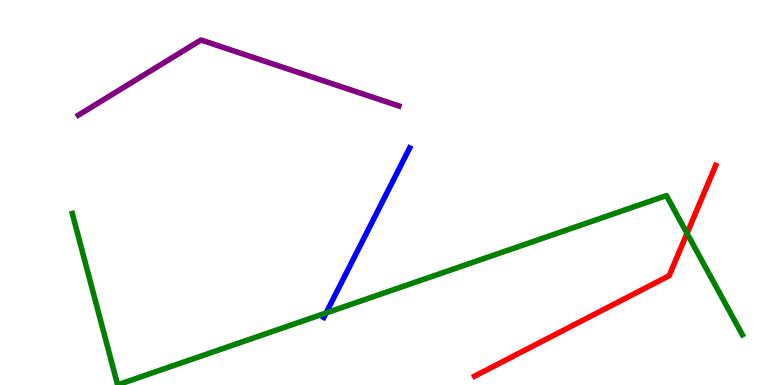[{'lines': ['blue', 'red'], 'intersections': []}, {'lines': ['green', 'red'], 'intersections': [{'x': 8.86, 'y': 3.94}]}, {'lines': ['purple', 'red'], 'intersections': []}, {'lines': ['blue', 'green'], 'intersections': [{'x': 4.21, 'y': 1.87}]}, {'lines': ['blue', 'purple'], 'intersections': []}, {'lines': ['green', 'purple'], 'intersections': []}]